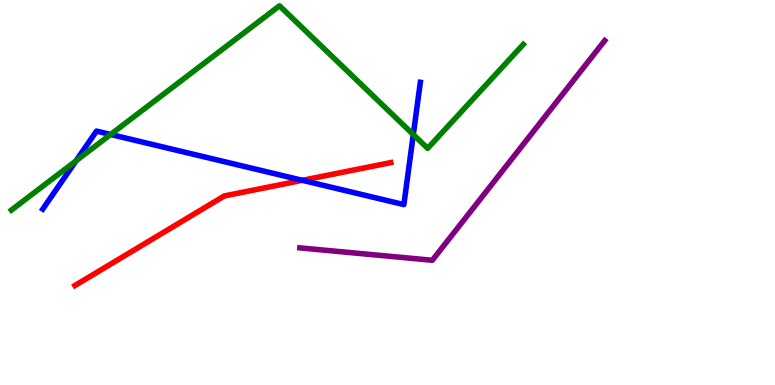[{'lines': ['blue', 'red'], 'intersections': [{'x': 3.9, 'y': 5.32}]}, {'lines': ['green', 'red'], 'intersections': []}, {'lines': ['purple', 'red'], 'intersections': []}, {'lines': ['blue', 'green'], 'intersections': [{'x': 0.981, 'y': 5.82}, {'x': 1.43, 'y': 6.51}, {'x': 5.33, 'y': 6.51}]}, {'lines': ['blue', 'purple'], 'intersections': []}, {'lines': ['green', 'purple'], 'intersections': []}]